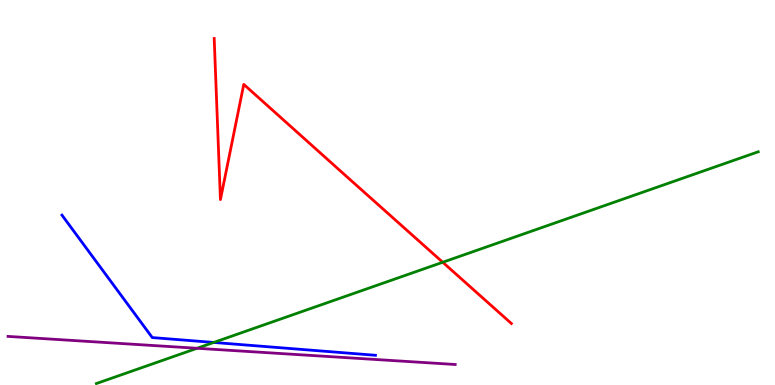[{'lines': ['blue', 'red'], 'intersections': []}, {'lines': ['green', 'red'], 'intersections': [{'x': 5.71, 'y': 3.19}]}, {'lines': ['purple', 'red'], 'intersections': []}, {'lines': ['blue', 'green'], 'intersections': [{'x': 2.76, 'y': 1.11}]}, {'lines': ['blue', 'purple'], 'intersections': []}, {'lines': ['green', 'purple'], 'intersections': [{'x': 2.54, 'y': 0.954}]}]